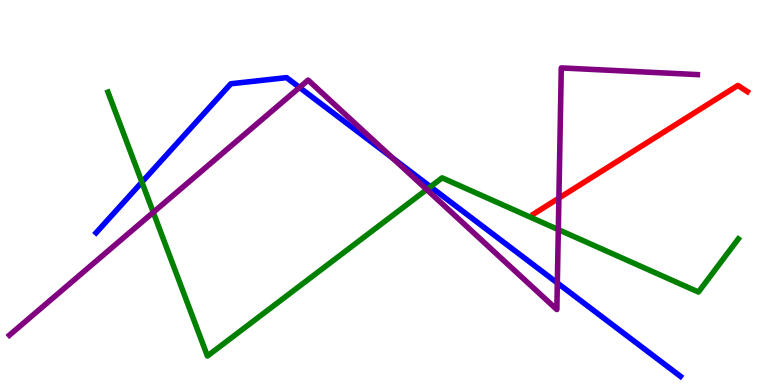[{'lines': ['blue', 'red'], 'intersections': []}, {'lines': ['green', 'red'], 'intersections': []}, {'lines': ['purple', 'red'], 'intersections': [{'x': 7.21, 'y': 4.85}]}, {'lines': ['blue', 'green'], 'intersections': [{'x': 1.83, 'y': 5.27}, {'x': 5.55, 'y': 5.15}]}, {'lines': ['blue', 'purple'], 'intersections': [{'x': 3.86, 'y': 7.73}, {'x': 5.06, 'y': 5.9}, {'x': 7.19, 'y': 2.65}]}, {'lines': ['green', 'purple'], 'intersections': [{'x': 1.98, 'y': 4.48}, {'x': 5.51, 'y': 5.08}, {'x': 7.2, 'y': 4.04}]}]